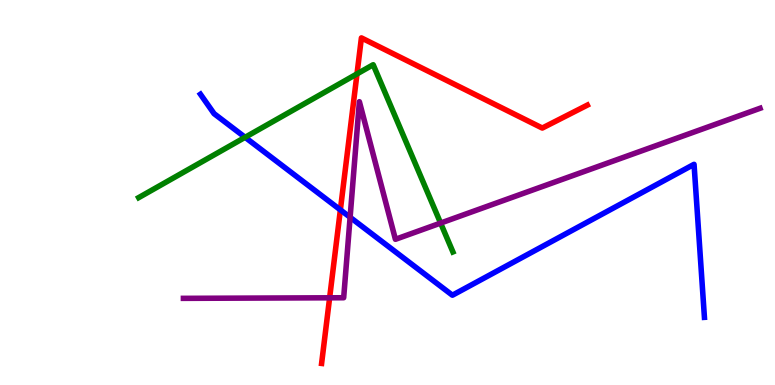[{'lines': ['blue', 'red'], 'intersections': [{'x': 4.39, 'y': 4.55}]}, {'lines': ['green', 'red'], 'intersections': [{'x': 4.61, 'y': 8.08}]}, {'lines': ['purple', 'red'], 'intersections': [{'x': 4.25, 'y': 2.26}]}, {'lines': ['blue', 'green'], 'intersections': [{'x': 3.16, 'y': 6.43}]}, {'lines': ['blue', 'purple'], 'intersections': [{'x': 4.52, 'y': 4.36}]}, {'lines': ['green', 'purple'], 'intersections': [{'x': 5.69, 'y': 4.21}]}]